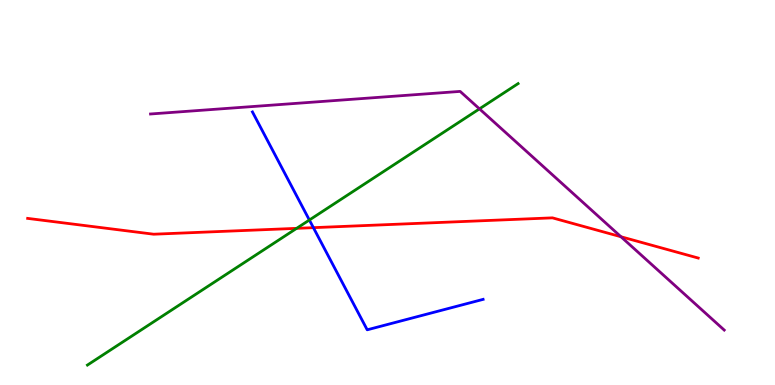[{'lines': ['blue', 'red'], 'intersections': [{'x': 4.04, 'y': 4.09}]}, {'lines': ['green', 'red'], 'intersections': [{'x': 3.83, 'y': 4.07}]}, {'lines': ['purple', 'red'], 'intersections': [{'x': 8.01, 'y': 3.85}]}, {'lines': ['blue', 'green'], 'intersections': [{'x': 3.99, 'y': 4.29}]}, {'lines': ['blue', 'purple'], 'intersections': []}, {'lines': ['green', 'purple'], 'intersections': [{'x': 6.19, 'y': 7.17}]}]